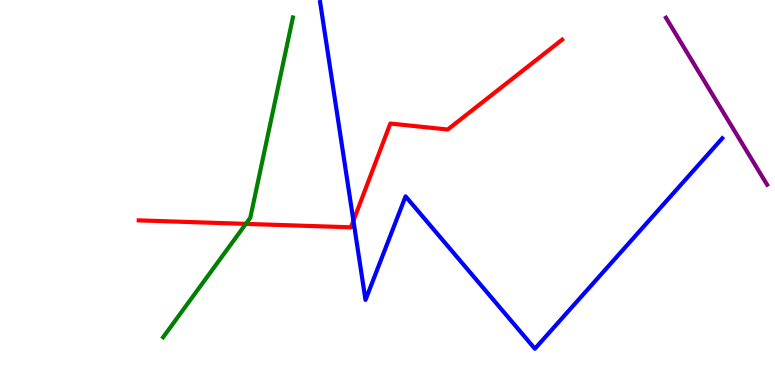[{'lines': ['blue', 'red'], 'intersections': [{'x': 4.56, 'y': 4.27}]}, {'lines': ['green', 'red'], 'intersections': [{'x': 3.17, 'y': 4.18}]}, {'lines': ['purple', 'red'], 'intersections': []}, {'lines': ['blue', 'green'], 'intersections': []}, {'lines': ['blue', 'purple'], 'intersections': []}, {'lines': ['green', 'purple'], 'intersections': []}]